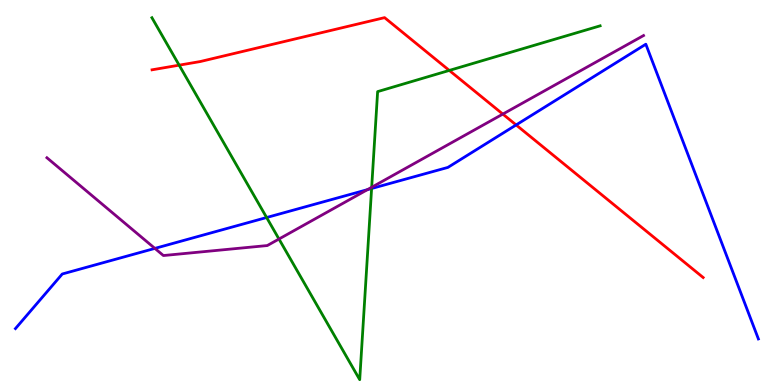[{'lines': ['blue', 'red'], 'intersections': [{'x': 6.66, 'y': 6.75}]}, {'lines': ['green', 'red'], 'intersections': [{'x': 2.31, 'y': 8.31}, {'x': 5.8, 'y': 8.17}]}, {'lines': ['purple', 'red'], 'intersections': [{'x': 6.49, 'y': 7.04}]}, {'lines': ['blue', 'green'], 'intersections': [{'x': 3.44, 'y': 4.35}, {'x': 4.79, 'y': 5.1}]}, {'lines': ['blue', 'purple'], 'intersections': [{'x': 2.0, 'y': 3.55}, {'x': 4.74, 'y': 5.07}]}, {'lines': ['green', 'purple'], 'intersections': [{'x': 3.6, 'y': 3.79}, {'x': 4.8, 'y': 5.14}]}]